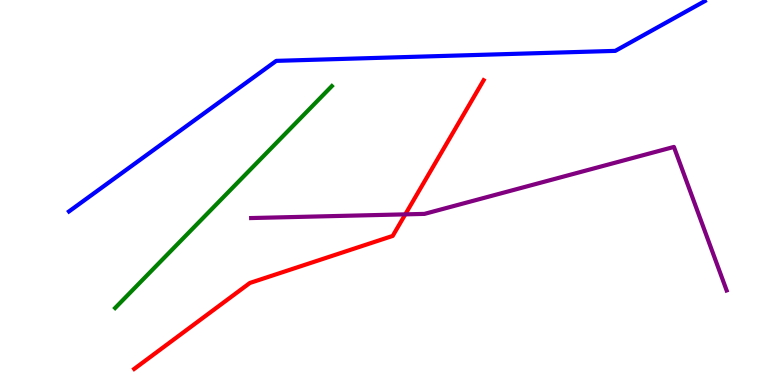[{'lines': ['blue', 'red'], 'intersections': []}, {'lines': ['green', 'red'], 'intersections': []}, {'lines': ['purple', 'red'], 'intersections': [{'x': 5.23, 'y': 4.43}]}, {'lines': ['blue', 'green'], 'intersections': []}, {'lines': ['blue', 'purple'], 'intersections': []}, {'lines': ['green', 'purple'], 'intersections': []}]